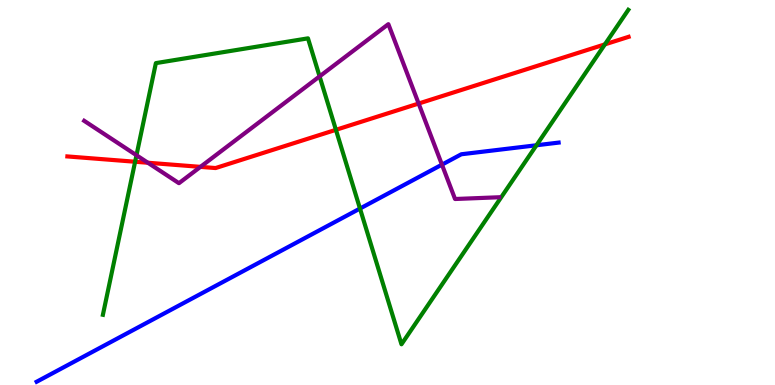[{'lines': ['blue', 'red'], 'intersections': []}, {'lines': ['green', 'red'], 'intersections': [{'x': 1.74, 'y': 5.8}, {'x': 4.33, 'y': 6.63}, {'x': 7.81, 'y': 8.85}]}, {'lines': ['purple', 'red'], 'intersections': [{'x': 1.91, 'y': 5.77}, {'x': 2.59, 'y': 5.67}, {'x': 5.4, 'y': 7.31}]}, {'lines': ['blue', 'green'], 'intersections': [{'x': 4.64, 'y': 4.58}, {'x': 6.92, 'y': 6.23}]}, {'lines': ['blue', 'purple'], 'intersections': [{'x': 5.7, 'y': 5.72}]}, {'lines': ['green', 'purple'], 'intersections': [{'x': 1.76, 'y': 5.97}, {'x': 4.12, 'y': 8.02}]}]